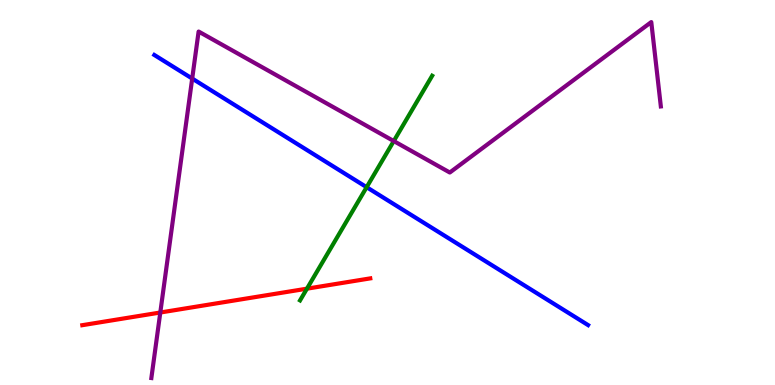[{'lines': ['blue', 'red'], 'intersections': []}, {'lines': ['green', 'red'], 'intersections': [{'x': 3.96, 'y': 2.5}]}, {'lines': ['purple', 'red'], 'intersections': [{'x': 2.07, 'y': 1.88}]}, {'lines': ['blue', 'green'], 'intersections': [{'x': 4.73, 'y': 5.14}]}, {'lines': ['blue', 'purple'], 'intersections': [{'x': 2.48, 'y': 7.96}]}, {'lines': ['green', 'purple'], 'intersections': [{'x': 5.08, 'y': 6.34}]}]